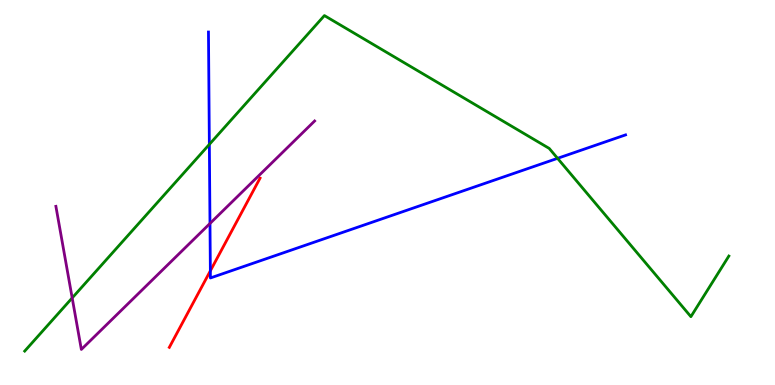[{'lines': ['blue', 'red'], 'intersections': [{'x': 2.71, 'y': 2.97}]}, {'lines': ['green', 'red'], 'intersections': []}, {'lines': ['purple', 'red'], 'intersections': []}, {'lines': ['blue', 'green'], 'intersections': [{'x': 2.7, 'y': 6.25}, {'x': 7.19, 'y': 5.89}]}, {'lines': ['blue', 'purple'], 'intersections': [{'x': 2.71, 'y': 4.2}]}, {'lines': ['green', 'purple'], 'intersections': [{'x': 0.931, 'y': 2.26}]}]